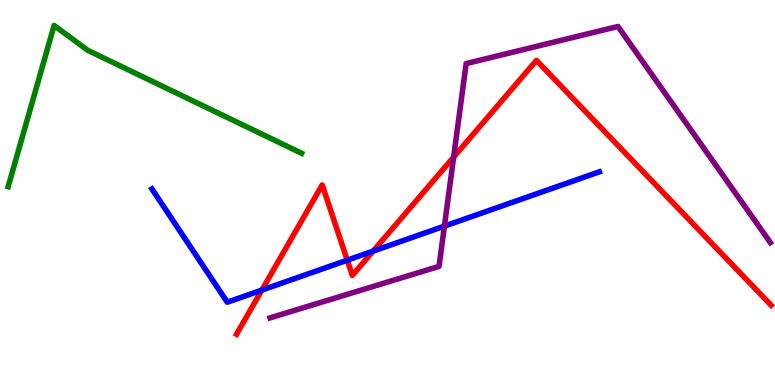[{'lines': ['blue', 'red'], 'intersections': [{'x': 3.38, 'y': 2.47}, {'x': 4.48, 'y': 3.24}, {'x': 4.81, 'y': 3.48}]}, {'lines': ['green', 'red'], 'intersections': []}, {'lines': ['purple', 'red'], 'intersections': [{'x': 5.85, 'y': 5.92}]}, {'lines': ['blue', 'green'], 'intersections': []}, {'lines': ['blue', 'purple'], 'intersections': [{'x': 5.73, 'y': 4.13}]}, {'lines': ['green', 'purple'], 'intersections': []}]